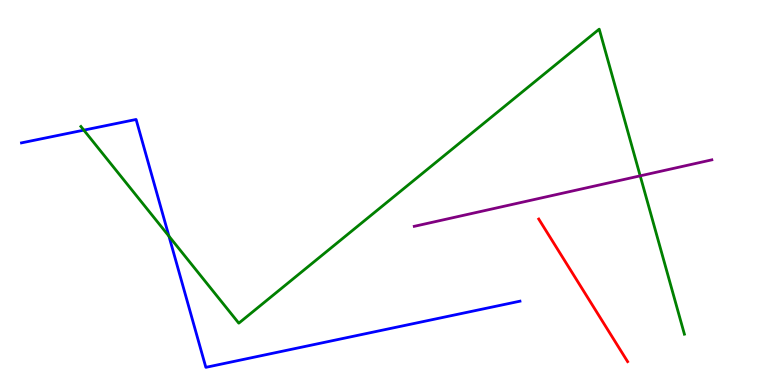[{'lines': ['blue', 'red'], 'intersections': []}, {'lines': ['green', 'red'], 'intersections': []}, {'lines': ['purple', 'red'], 'intersections': []}, {'lines': ['blue', 'green'], 'intersections': [{'x': 1.08, 'y': 6.62}, {'x': 2.18, 'y': 3.87}]}, {'lines': ['blue', 'purple'], 'intersections': []}, {'lines': ['green', 'purple'], 'intersections': [{'x': 8.26, 'y': 5.43}]}]